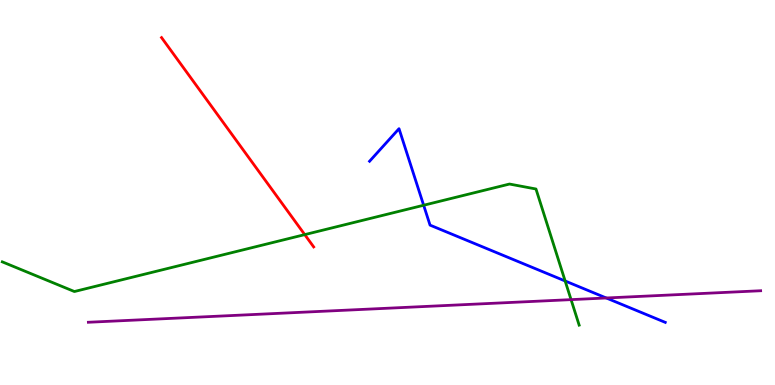[{'lines': ['blue', 'red'], 'intersections': []}, {'lines': ['green', 'red'], 'intersections': [{'x': 3.93, 'y': 3.91}]}, {'lines': ['purple', 'red'], 'intersections': []}, {'lines': ['blue', 'green'], 'intersections': [{'x': 5.47, 'y': 4.67}, {'x': 7.29, 'y': 2.7}]}, {'lines': ['blue', 'purple'], 'intersections': [{'x': 7.82, 'y': 2.26}]}, {'lines': ['green', 'purple'], 'intersections': [{'x': 7.37, 'y': 2.22}]}]